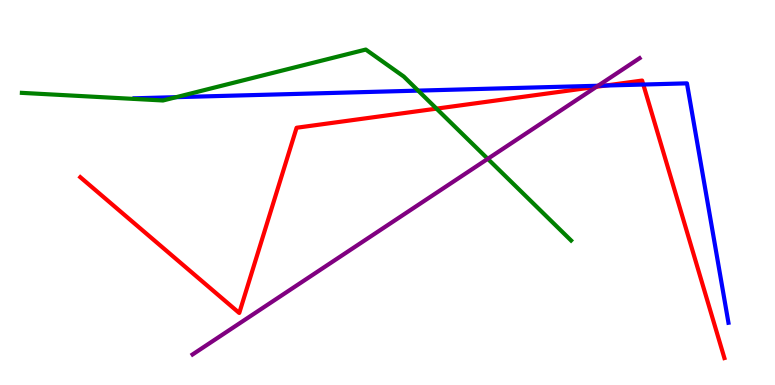[{'lines': ['blue', 'red'], 'intersections': [{'x': 7.81, 'y': 7.78}, {'x': 8.3, 'y': 7.8}]}, {'lines': ['green', 'red'], 'intersections': [{'x': 5.63, 'y': 7.18}]}, {'lines': ['purple', 'red'], 'intersections': [{'x': 7.7, 'y': 7.75}]}, {'lines': ['blue', 'green'], 'intersections': [{'x': 2.27, 'y': 7.48}, {'x': 5.4, 'y': 7.65}]}, {'lines': ['blue', 'purple'], 'intersections': [{'x': 7.72, 'y': 7.77}]}, {'lines': ['green', 'purple'], 'intersections': [{'x': 6.29, 'y': 5.87}]}]